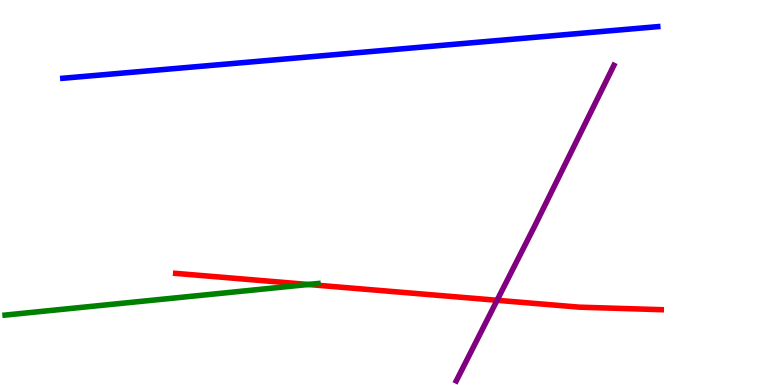[{'lines': ['blue', 'red'], 'intersections': []}, {'lines': ['green', 'red'], 'intersections': [{'x': 3.98, 'y': 2.61}]}, {'lines': ['purple', 'red'], 'intersections': [{'x': 6.41, 'y': 2.2}]}, {'lines': ['blue', 'green'], 'intersections': []}, {'lines': ['blue', 'purple'], 'intersections': []}, {'lines': ['green', 'purple'], 'intersections': []}]